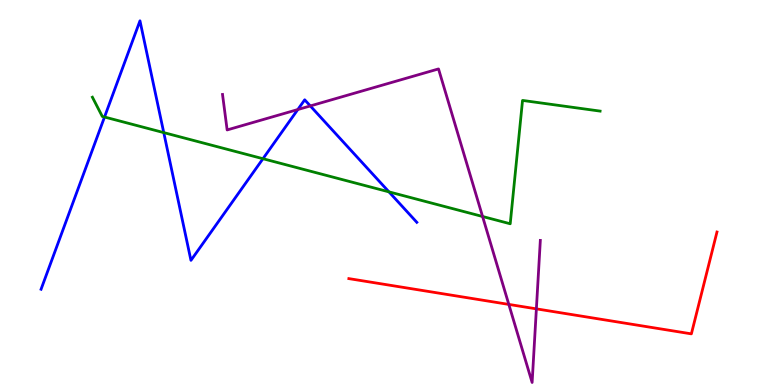[{'lines': ['blue', 'red'], 'intersections': []}, {'lines': ['green', 'red'], 'intersections': []}, {'lines': ['purple', 'red'], 'intersections': [{'x': 6.57, 'y': 2.09}, {'x': 6.92, 'y': 1.98}]}, {'lines': ['blue', 'green'], 'intersections': [{'x': 1.35, 'y': 6.96}, {'x': 2.11, 'y': 6.56}, {'x': 3.39, 'y': 5.88}, {'x': 5.02, 'y': 5.02}]}, {'lines': ['blue', 'purple'], 'intersections': [{'x': 3.84, 'y': 7.15}, {'x': 4.0, 'y': 7.25}]}, {'lines': ['green', 'purple'], 'intersections': [{'x': 6.23, 'y': 4.38}]}]